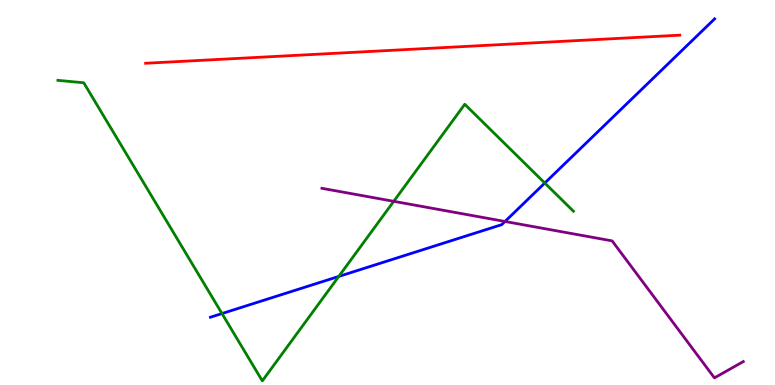[{'lines': ['blue', 'red'], 'intersections': []}, {'lines': ['green', 'red'], 'intersections': []}, {'lines': ['purple', 'red'], 'intersections': []}, {'lines': ['blue', 'green'], 'intersections': [{'x': 2.86, 'y': 1.86}, {'x': 4.37, 'y': 2.82}, {'x': 7.03, 'y': 5.25}]}, {'lines': ['blue', 'purple'], 'intersections': [{'x': 6.52, 'y': 4.25}]}, {'lines': ['green', 'purple'], 'intersections': [{'x': 5.08, 'y': 4.77}]}]